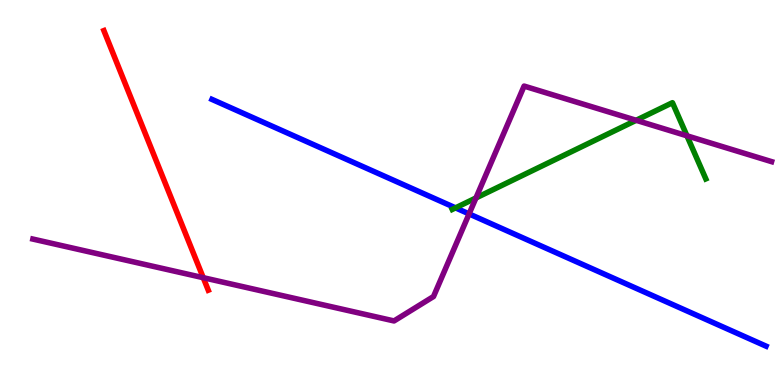[{'lines': ['blue', 'red'], 'intersections': []}, {'lines': ['green', 'red'], 'intersections': []}, {'lines': ['purple', 'red'], 'intersections': [{'x': 2.62, 'y': 2.79}]}, {'lines': ['blue', 'green'], 'intersections': [{'x': 5.88, 'y': 4.6}]}, {'lines': ['blue', 'purple'], 'intersections': [{'x': 6.05, 'y': 4.44}]}, {'lines': ['green', 'purple'], 'intersections': [{'x': 6.14, 'y': 4.86}, {'x': 8.21, 'y': 6.88}, {'x': 8.86, 'y': 6.47}]}]